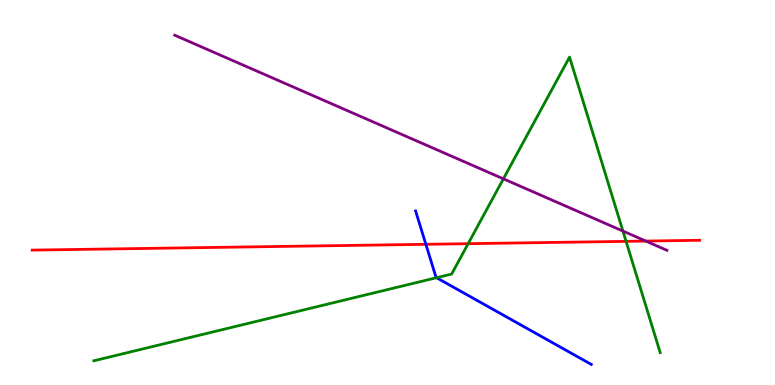[{'lines': ['blue', 'red'], 'intersections': [{'x': 5.5, 'y': 3.65}]}, {'lines': ['green', 'red'], 'intersections': [{'x': 6.04, 'y': 3.67}, {'x': 8.08, 'y': 3.73}]}, {'lines': ['purple', 'red'], 'intersections': [{'x': 8.33, 'y': 3.74}]}, {'lines': ['blue', 'green'], 'intersections': [{'x': 5.63, 'y': 2.79}]}, {'lines': ['blue', 'purple'], 'intersections': []}, {'lines': ['green', 'purple'], 'intersections': [{'x': 6.5, 'y': 5.36}, {'x': 8.04, 'y': 4.0}]}]